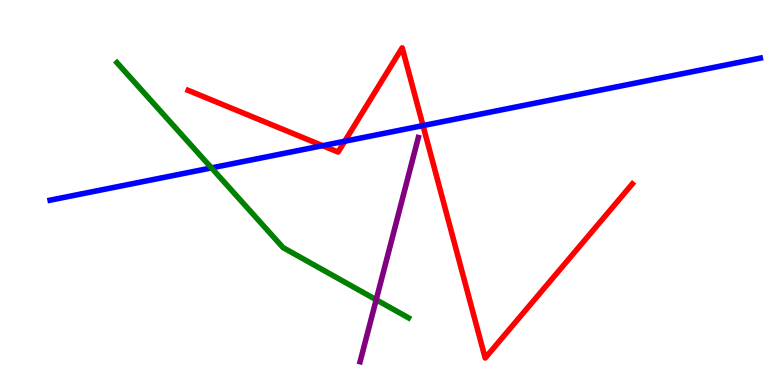[{'lines': ['blue', 'red'], 'intersections': [{'x': 4.16, 'y': 6.22}, {'x': 4.45, 'y': 6.33}, {'x': 5.46, 'y': 6.74}]}, {'lines': ['green', 'red'], 'intersections': []}, {'lines': ['purple', 'red'], 'intersections': []}, {'lines': ['blue', 'green'], 'intersections': [{'x': 2.73, 'y': 5.64}]}, {'lines': ['blue', 'purple'], 'intersections': []}, {'lines': ['green', 'purple'], 'intersections': [{'x': 4.85, 'y': 2.21}]}]